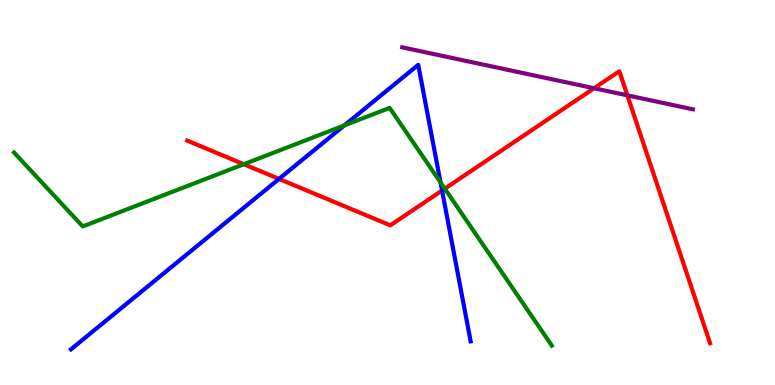[{'lines': ['blue', 'red'], 'intersections': [{'x': 3.6, 'y': 5.35}, {'x': 5.7, 'y': 5.05}]}, {'lines': ['green', 'red'], 'intersections': [{'x': 3.15, 'y': 5.73}, {'x': 5.74, 'y': 5.1}]}, {'lines': ['purple', 'red'], 'intersections': [{'x': 7.67, 'y': 7.71}, {'x': 8.1, 'y': 7.52}]}, {'lines': ['blue', 'green'], 'intersections': [{'x': 4.44, 'y': 6.74}, {'x': 5.68, 'y': 5.26}]}, {'lines': ['blue', 'purple'], 'intersections': []}, {'lines': ['green', 'purple'], 'intersections': []}]